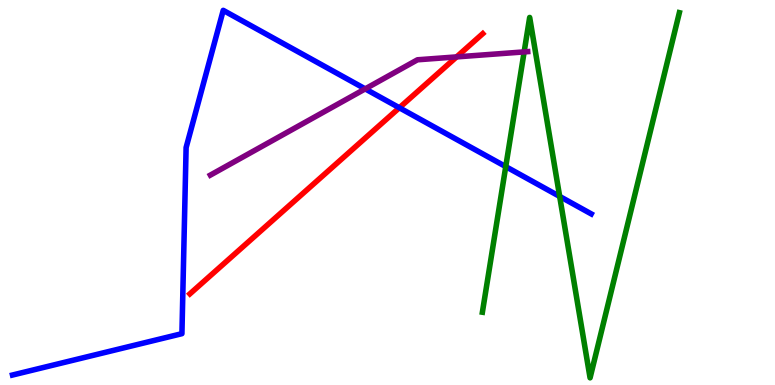[{'lines': ['blue', 'red'], 'intersections': [{'x': 5.15, 'y': 7.2}]}, {'lines': ['green', 'red'], 'intersections': []}, {'lines': ['purple', 'red'], 'intersections': [{'x': 5.89, 'y': 8.52}]}, {'lines': ['blue', 'green'], 'intersections': [{'x': 6.53, 'y': 5.67}, {'x': 7.22, 'y': 4.9}]}, {'lines': ['blue', 'purple'], 'intersections': [{'x': 4.71, 'y': 7.69}]}, {'lines': ['green', 'purple'], 'intersections': [{'x': 6.76, 'y': 8.65}]}]